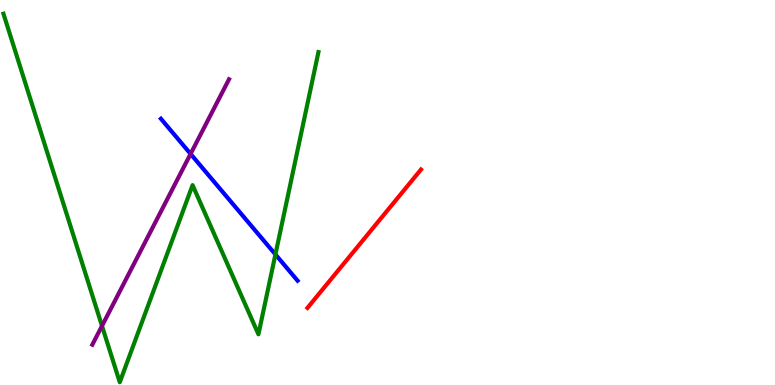[{'lines': ['blue', 'red'], 'intersections': []}, {'lines': ['green', 'red'], 'intersections': []}, {'lines': ['purple', 'red'], 'intersections': []}, {'lines': ['blue', 'green'], 'intersections': [{'x': 3.55, 'y': 3.39}]}, {'lines': ['blue', 'purple'], 'intersections': [{'x': 2.46, 'y': 6.0}]}, {'lines': ['green', 'purple'], 'intersections': [{'x': 1.32, 'y': 1.53}]}]